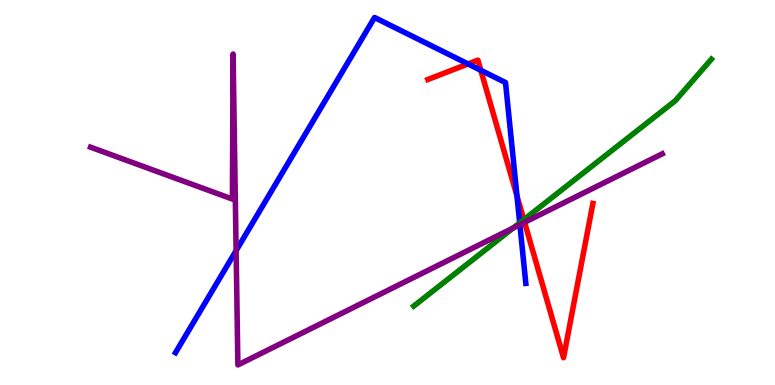[{'lines': ['blue', 'red'], 'intersections': [{'x': 6.04, 'y': 8.34}, {'x': 6.2, 'y': 8.17}, {'x': 6.67, 'y': 4.91}]}, {'lines': ['green', 'red'], 'intersections': [{'x': 6.76, 'y': 4.29}]}, {'lines': ['purple', 'red'], 'intersections': [{'x': 6.77, 'y': 4.23}]}, {'lines': ['blue', 'green'], 'intersections': [{'x': 6.71, 'y': 4.21}]}, {'lines': ['blue', 'purple'], 'intersections': [{'x': 3.05, 'y': 3.49}, {'x': 6.71, 'y': 4.16}]}, {'lines': ['green', 'purple'], 'intersections': [{'x': 6.62, 'y': 4.08}]}]